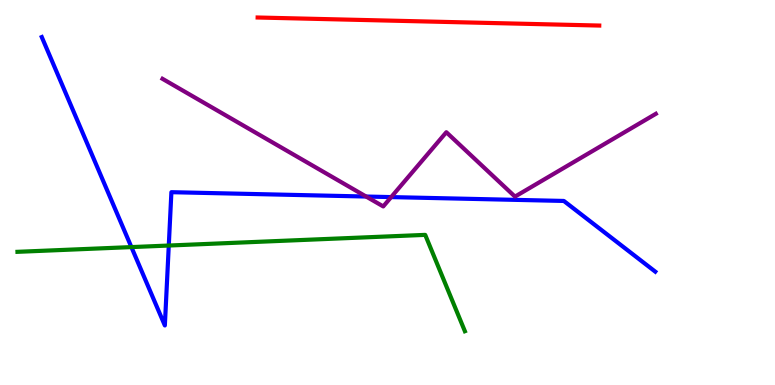[{'lines': ['blue', 'red'], 'intersections': []}, {'lines': ['green', 'red'], 'intersections': []}, {'lines': ['purple', 'red'], 'intersections': []}, {'lines': ['blue', 'green'], 'intersections': [{'x': 1.7, 'y': 3.58}, {'x': 2.18, 'y': 3.62}]}, {'lines': ['blue', 'purple'], 'intersections': [{'x': 4.72, 'y': 4.9}, {'x': 5.05, 'y': 4.88}]}, {'lines': ['green', 'purple'], 'intersections': []}]